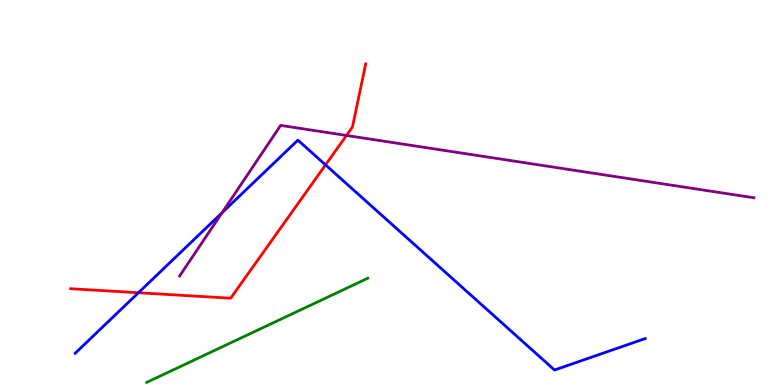[{'lines': ['blue', 'red'], 'intersections': [{'x': 1.79, 'y': 2.4}, {'x': 4.2, 'y': 5.72}]}, {'lines': ['green', 'red'], 'intersections': []}, {'lines': ['purple', 'red'], 'intersections': [{'x': 4.47, 'y': 6.48}]}, {'lines': ['blue', 'green'], 'intersections': []}, {'lines': ['blue', 'purple'], 'intersections': [{'x': 2.87, 'y': 4.48}]}, {'lines': ['green', 'purple'], 'intersections': []}]